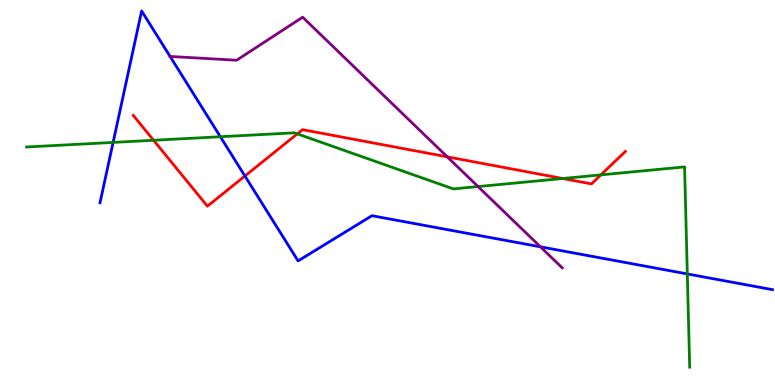[{'lines': ['blue', 'red'], 'intersections': [{'x': 3.16, 'y': 5.43}]}, {'lines': ['green', 'red'], 'intersections': [{'x': 1.98, 'y': 6.36}, {'x': 3.84, 'y': 6.52}, {'x': 7.26, 'y': 5.36}, {'x': 7.75, 'y': 5.46}]}, {'lines': ['purple', 'red'], 'intersections': [{'x': 5.77, 'y': 5.93}]}, {'lines': ['blue', 'green'], 'intersections': [{'x': 1.46, 'y': 6.3}, {'x': 2.84, 'y': 6.45}, {'x': 8.87, 'y': 2.88}]}, {'lines': ['blue', 'purple'], 'intersections': [{'x': 2.19, 'y': 8.53}, {'x': 6.97, 'y': 3.59}]}, {'lines': ['green', 'purple'], 'intersections': [{'x': 6.17, 'y': 5.15}]}]